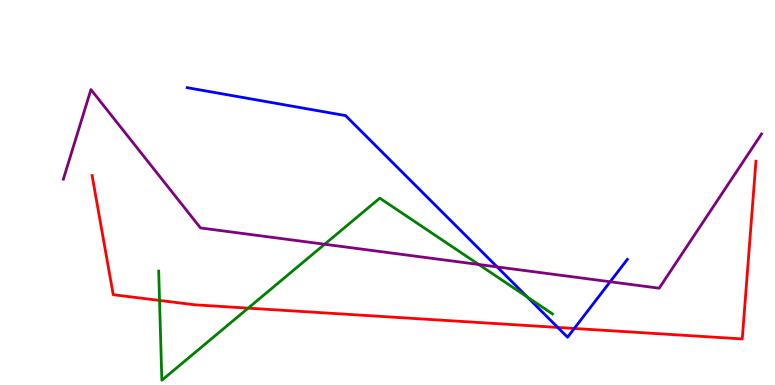[{'lines': ['blue', 'red'], 'intersections': [{'x': 7.2, 'y': 1.5}, {'x': 7.41, 'y': 1.47}]}, {'lines': ['green', 'red'], 'intersections': [{'x': 2.06, 'y': 2.2}, {'x': 3.2, 'y': 2.0}]}, {'lines': ['purple', 'red'], 'intersections': []}, {'lines': ['blue', 'green'], 'intersections': [{'x': 6.8, 'y': 2.29}]}, {'lines': ['blue', 'purple'], 'intersections': [{'x': 6.41, 'y': 3.07}, {'x': 7.87, 'y': 2.68}]}, {'lines': ['green', 'purple'], 'intersections': [{'x': 4.19, 'y': 3.66}, {'x': 6.18, 'y': 3.13}]}]